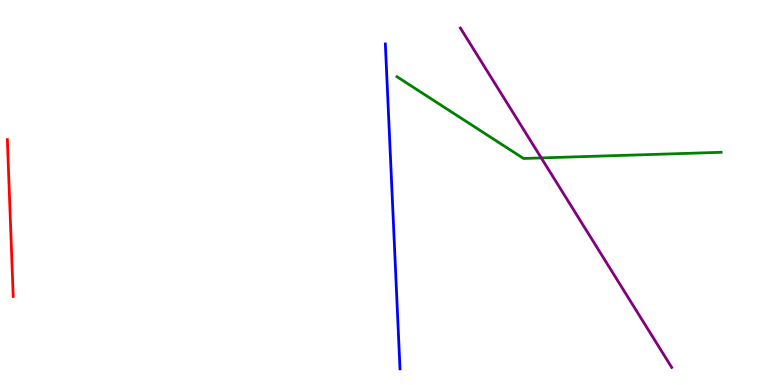[{'lines': ['blue', 'red'], 'intersections': []}, {'lines': ['green', 'red'], 'intersections': []}, {'lines': ['purple', 'red'], 'intersections': []}, {'lines': ['blue', 'green'], 'intersections': []}, {'lines': ['blue', 'purple'], 'intersections': []}, {'lines': ['green', 'purple'], 'intersections': [{'x': 6.98, 'y': 5.9}]}]